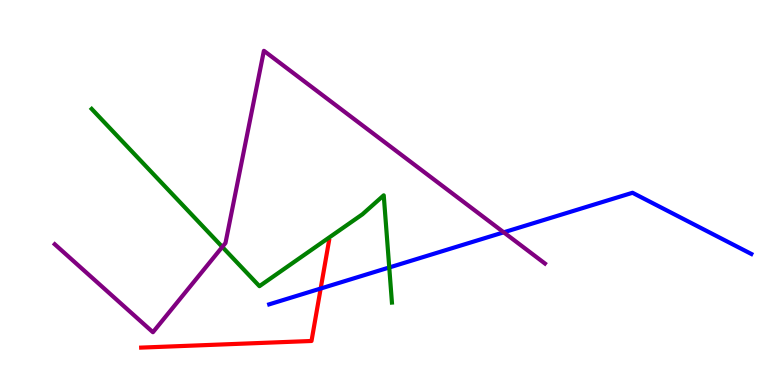[{'lines': ['blue', 'red'], 'intersections': [{'x': 4.14, 'y': 2.51}]}, {'lines': ['green', 'red'], 'intersections': []}, {'lines': ['purple', 'red'], 'intersections': []}, {'lines': ['blue', 'green'], 'intersections': [{'x': 5.02, 'y': 3.05}]}, {'lines': ['blue', 'purple'], 'intersections': [{'x': 6.5, 'y': 3.97}]}, {'lines': ['green', 'purple'], 'intersections': [{'x': 2.87, 'y': 3.59}]}]